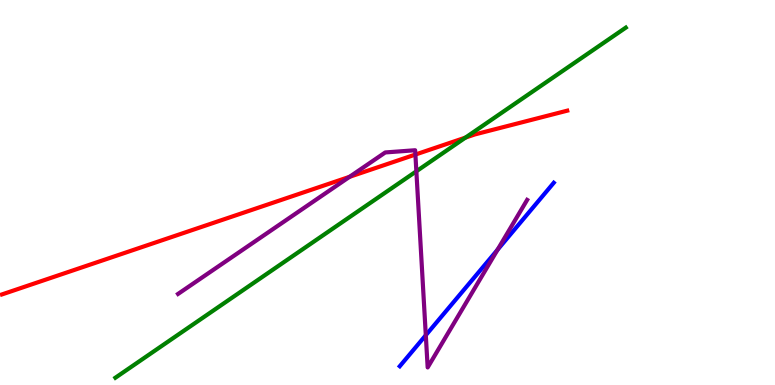[{'lines': ['blue', 'red'], 'intersections': []}, {'lines': ['green', 'red'], 'intersections': [{'x': 6.01, 'y': 6.43}]}, {'lines': ['purple', 'red'], 'intersections': [{'x': 4.51, 'y': 5.41}, {'x': 5.36, 'y': 5.99}]}, {'lines': ['blue', 'green'], 'intersections': []}, {'lines': ['blue', 'purple'], 'intersections': [{'x': 5.49, 'y': 1.29}, {'x': 6.42, 'y': 3.51}]}, {'lines': ['green', 'purple'], 'intersections': [{'x': 5.37, 'y': 5.55}]}]